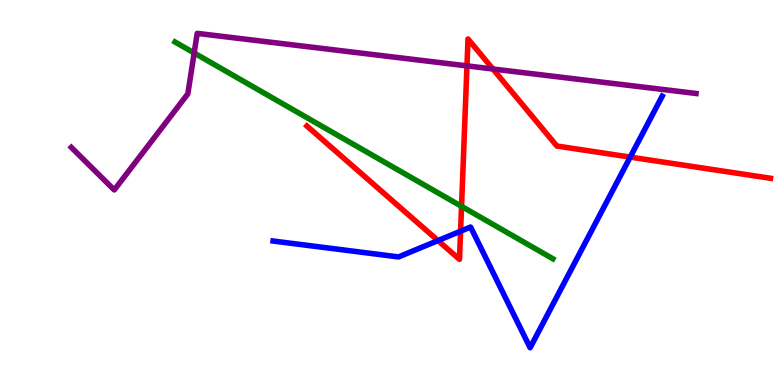[{'lines': ['blue', 'red'], 'intersections': [{'x': 5.65, 'y': 3.75}, {'x': 5.94, 'y': 3.99}, {'x': 8.13, 'y': 5.92}]}, {'lines': ['green', 'red'], 'intersections': [{'x': 5.96, 'y': 4.64}]}, {'lines': ['purple', 'red'], 'intersections': [{'x': 6.03, 'y': 8.29}, {'x': 6.36, 'y': 8.21}]}, {'lines': ['blue', 'green'], 'intersections': []}, {'lines': ['blue', 'purple'], 'intersections': []}, {'lines': ['green', 'purple'], 'intersections': [{'x': 2.51, 'y': 8.62}]}]